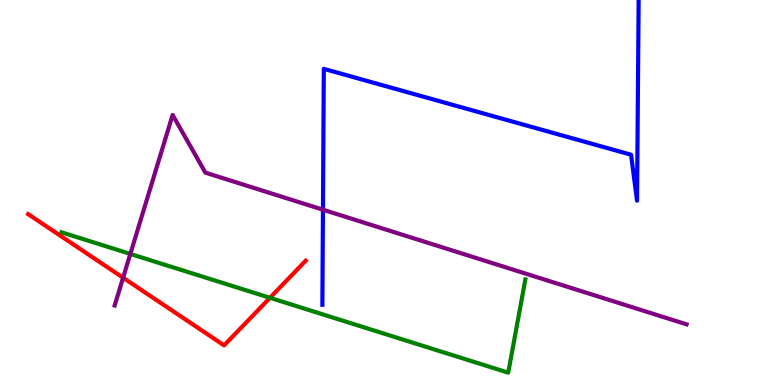[{'lines': ['blue', 'red'], 'intersections': []}, {'lines': ['green', 'red'], 'intersections': [{'x': 3.48, 'y': 2.26}]}, {'lines': ['purple', 'red'], 'intersections': [{'x': 1.59, 'y': 2.79}]}, {'lines': ['blue', 'green'], 'intersections': []}, {'lines': ['blue', 'purple'], 'intersections': [{'x': 4.17, 'y': 4.55}]}, {'lines': ['green', 'purple'], 'intersections': [{'x': 1.68, 'y': 3.4}]}]